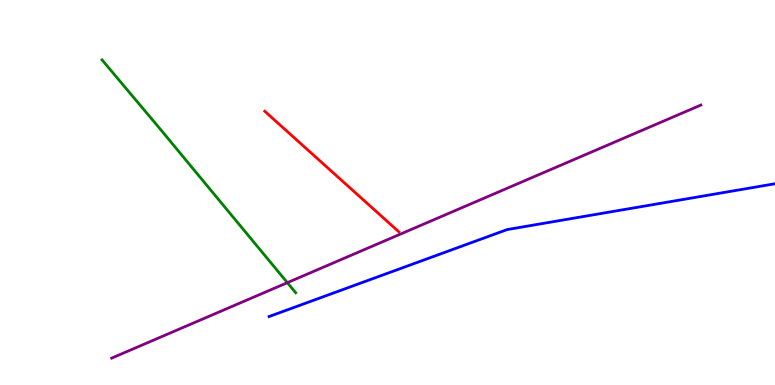[{'lines': ['blue', 'red'], 'intersections': []}, {'lines': ['green', 'red'], 'intersections': []}, {'lines': ['purple', 'red'], 'intersections': []}, {'lines': ['blue', 'green'], 'intersections': []}, {'lines': ['blue', 'purple'], 'intersections': []}, {'lines': ['green', 'purple'], 'intersections': [{'x': 3.71, 'y': 2.66}]}]